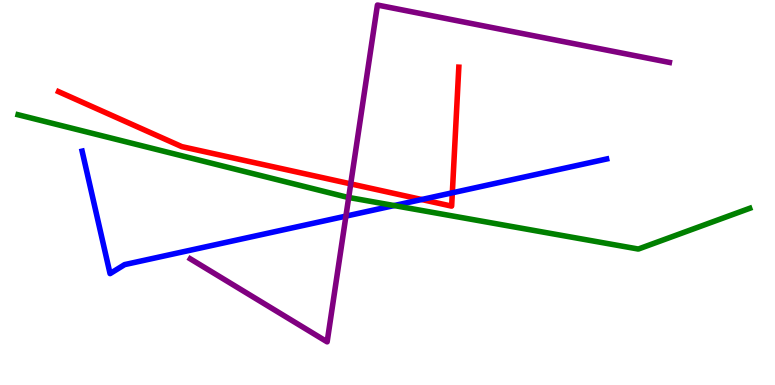[{'lines': ['blue', 'red'], 'intersections': [{'x': 5.44, 'y': 4.82}, {'x': 5.84, 'y': 4.99}]}, {'lines': ['green', 'red'], 'intersections': []}, {'lines': ['purple', 'red'], 'intersections': [{'x': 4.53, 'y': 5.22}]}, {'lines': ['blue', 'green'], 'intersections': [{'x': 5.09, 'y': 4.66}]}, {'lines': ['blue', 'purple'], 'intersections': [{'x': 4.46, 'y': 4.39}]}, {'lines': ['green', 'purple'], 'intersections': [{'x': 4.5, 'y': 4.87}]}]